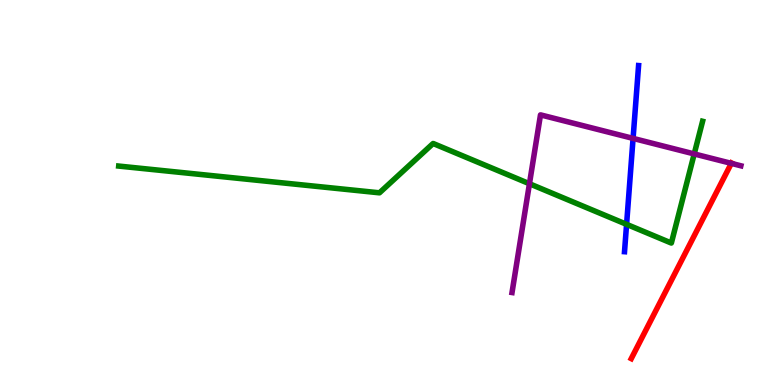[{'lines': ['blue', 'red'], 'intersections': []}, {'lines': ['green', 'red'], 'intersections': []}, {'lines': ['purple', 'red'], 'intersections': [{'x': 9.44, 'y': 5.76}]}, {'lines': ['blue', 'green'], 'intersections': [{'x': 8.08, 'y': 4.17}]}, {'lines': ['blue', 'purple'], 'intersections': [{'x': 8.17, 'y': 6.41}]}, {'lines': ['green', 'purple'], 'intersections': [{'x': 6.83, 'y': 5.23}, {'x': 8.96, 'y': 6.0}]}]